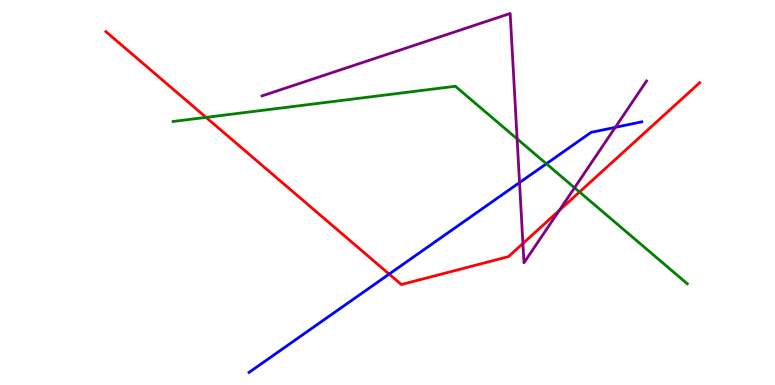[{'lines': ['blue', 'red'], 'intersections': [{'x': 5.02, 'y': 2.88}]}, {'lines': ['green', 'red'], 'intersections': [{'x': 2.66, 'y': 6.95}, {'x': 7.48, 'y': 5.01}]}, {'lines': ['purple', 'red'], 'intersections': [{'x': 6.75, 'y': 3.68}, {'x': 7.22, 'y': 4.53}]}, {'lines': ['blue', 'green'], 'intersections': [{'x': 7.05, 'y': 5.75}]}, {'lines': ['blue', 'purple'], 'intersections': [{'x': 6.7, 'y': 5.26}, {'x': 7.94, 'y': 6.69}]}, {'lines': ['green', 'purple'], 'intersections': [{'x': 6.67, 'y': 6.39}, {'x': 7.41, 'y': 5.12}]}]